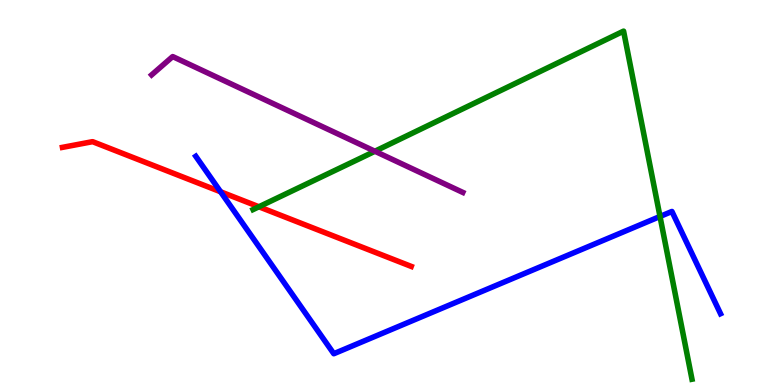[{'lines': ['blue', 'red'], 'intersections': [{'x': 2.85, 'y': 5.02}]}, {'lines': ['green', 'red'], 'intersections': [{'x': 3.34, 'y': 4.63}]}, {'lines': ['purple', 'red'], 'intersections': []}, {'lines': ['blue', 'green'], 'intersections': [{'x': 8.52, 'y': 4.38}]}, {'lines': ['blue', 'purple'], 'intersections': []}, {'lines': ['green', 'purple'], 'intersections': [{'x': 4.84, 'y': 6.07}]}]